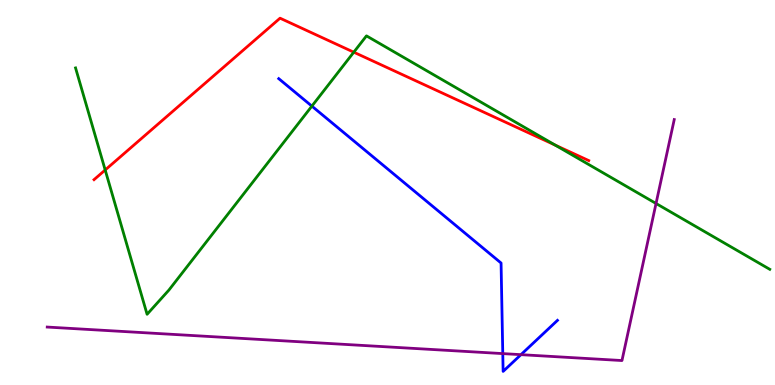[{'lines': ['blue', 'red'], 'intersections': []}, {'lines': ['green', 'red'], 'intersections': [{'x': 1.36, 'y': 5.58}, {'x': 4.56, 'y': 8.64}, {'x': 7.16, 'y': 6.23}]}, {'lines': ['purple', 'red'], 'intersections': []}, {'lines': ['blue', 'green'], 'intersections': [{'x': 4.02, 'y': 7.24}]}, {'lines': ['blue', 'purple'], 'intersections': [{'x': 6.49, 'y': 0.816}, {'x': 6.72, 'y': 0.788}]}, {'lines': ['green', 'purple'], 'intersections': [{'x': 8.47, 'y': 4.71}]}]